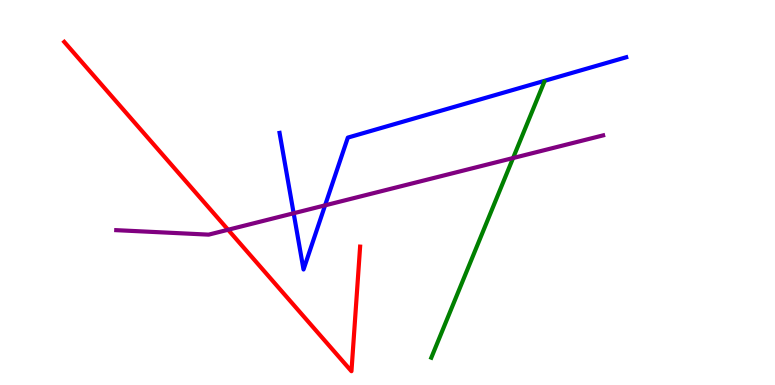[{'lines': ['blue', 'red'], 'intersections': []}, {'lines': ['green', 'red'], 'intersections': []}, {'lines': ['purple', 'red'], 'intersections': [{'x': 2.94, 'y': 4.03}]}, {'lines': ['blue', 'green'], 'intersections': []}, {'lines': ['blue', 'purple'], 'intersections': [{'x': 3.79, 'y': 4.46}, {'x': 4.19, 'y': 4.67}]}, {'lines': ['green', 'purple'], 'intersections': [{'x': 6.62, 'y': 5.9}]}]